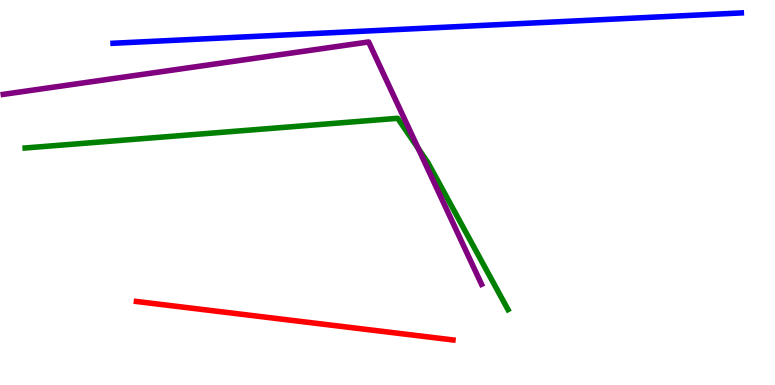[{'lines': ['blue', 'red'], 'intersections': []}, {'lines': ['green', 'red'], 'intersections': []}, {'lines': ['purple', 'red'], 'intersections': []}, {'lines': ['blue', 'green'], 'intersections': []}, {'lines': ['blue', 'purple'], 'intersections': []}, {'lines': ['green', 'purple'], 'intersections': [{'x': 5.4, 'y': 6.14}]}]